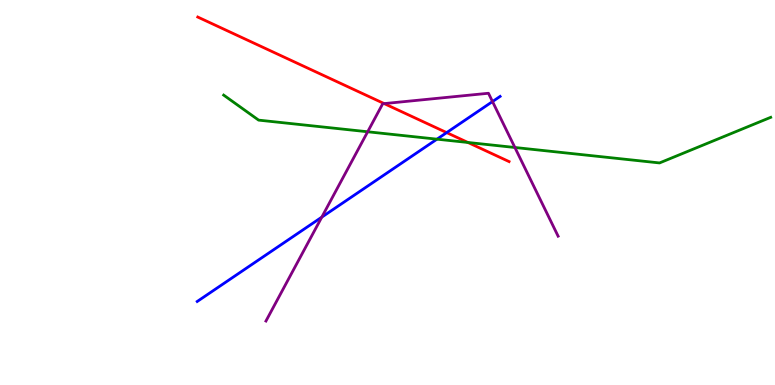[{'lines': ['blue', 'red'], 'intersections': [{'x': 5.76, 'y': 6.56}]}, {'lines': ['green', 'red'], 'intersections': [{'x': 6.04, 'y': 6.3}]}, {'lines': ['purple', 'red'], 'intersections': [{'x': 4.96, 'y': 7.31}]}, {'lines': ['blue', 'green'], 'intersections': [{'x': 5.64, 'y': 6.39}]}, {'lines': ['blue', 'purple'], 'intersections': [{'x': 4.15, 'y': 4.36}, {'x': 6.35, 'y': 7.36}]}, {'lines': ['green', 'purple'], 'intersections': [{'x': 4.74, 'y': 6.58}, {'x': 6.64, 'y': 6.17}]}]